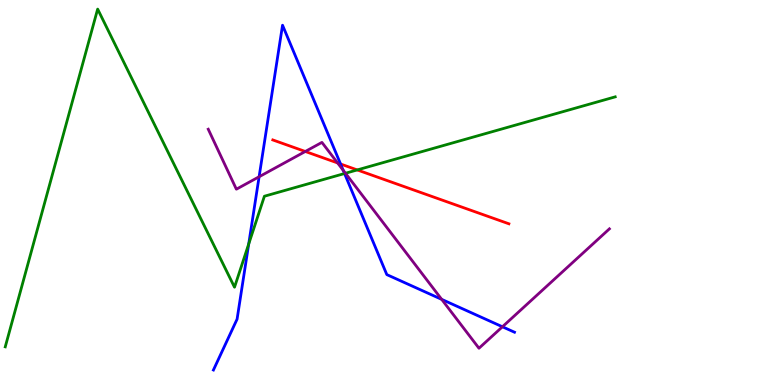[{'lines': ['blue', 'red'], 'intersections': [{'x': 4.39, 'y': 5.74}]}, {'lines': ['green', 'red'], 'intersections': [{'x': 4.61, 'y': 5.59}]}, {'lines': ['purple', 'red'], 'intersections': [{'x': 3.94, 'y': 6.07}, {'x': 4.36, 'y': 5.77}]}, {'lines': ['blue', 'green'], 'intersections': [{'x': 3.21, 'y': 3.66}, {'x': 4.45, 'y': 5.49}]}, {'lines': ['blue', 'purple'], 'intersections': [{'x': 3.34, 'y': 5.41}, {'x': 4.43, 'y': 5.58}, {'x': 5.7, 'y': 2.22}, {'x': 6.48, 'y': 1.51}]}, {'lines': ['green', 'purple'], 'intersections': [{'x': 4.46, 'y': 5.5}]}]